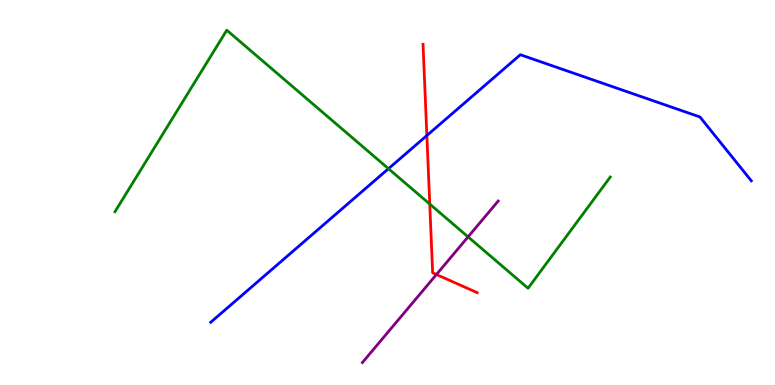[{'lines': ['blue', 'red'], 'intersections': [{'x': 5.51, 'y': 6.48}]}, {'lines': ['green', 'red'], 'intersections': [{'x': 5.55, 'y': 4.7}]}, {'lines': ['purple', 'red'], 'intersections': [{'x': 5.63, 'y': 2.87}]}, {'lines': ['blue', 'green'], 'intersections': [{'x': 5.01, 'y': 5.62}]}, {'lines': ['blue', 'purple'], 'intersections': []}, {'lines': ['green', 'purple'], 'intersections': [{'x': 6.04, 'y': 3.85}]}]